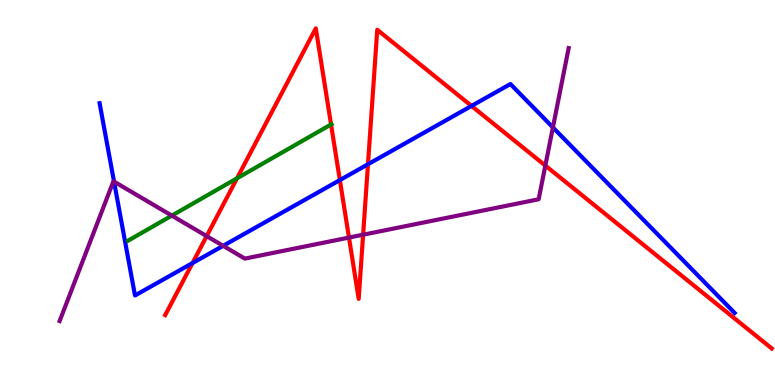[{'lines': ['blue', 'red'], 'intersections': [{'x': 2.48, 'y': 3.17}, {'x': 4.39, 'y': 5.32}, {'x': 4.75, 'y': 5.73}, {'x': 6.08, 'y': 7.25}]}, {'lines': ['green', 'red'], 'intersections': [{'x': 3.06, 'y': 5.37}, {'x': 4.27, 'y': 6.77}]}, {'lines': ['purple', 'red'], 'intersections': [{'x': 2.67, 'y': 3.87}, {'x': 4.5, 'y': 3.83}, {'x': 4.69, 'y': 3.9}, {'x': 7.04, 'y': 5.7}]}, {'lines': ['blue', 'green'], 'intersections': []}, {'lines': ['blue', 'purple'], 'intersections': [{'x': 1.47, 'y': 5.28}, {'x': 2.88, 'y': 3.62}, {'x': 7.13, 'y': 6.69}]}, {'lines': ['green', 'purple'], 'intersections': [{'x': 2.22, 'y': 4.4}]}]